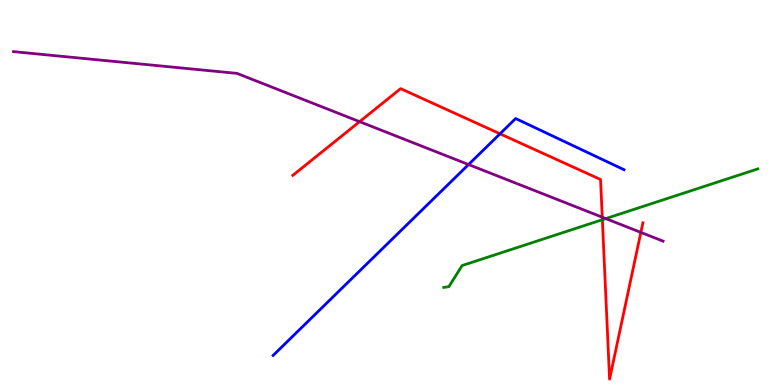[{'lines': ['blue', 'red'], 'intersections': [{'x': 6.45, 'y': 6.52}]}, {'lines': ['green', 'red'], 'intersections': [{'x': 7.77, 'y': 4.29}]}, {'lines': ['purple', 'red'], 'intersections': [{'x': 4.64, 'y': 6.84}, {'x': 7.77, 'y': 4.36}, {'x': 8.27, 'y': 3.96}]}, {'lines': ['blue', 'green'], 'intersections': []}, {'lines': ['blue', 'purple'], 'intersections': [{'x': 6.05, 'y': 5.73}]}, {'lines': ['green', 'purple'], 'intersections': [{'x': 7.82, 'y': 4.32}]}]